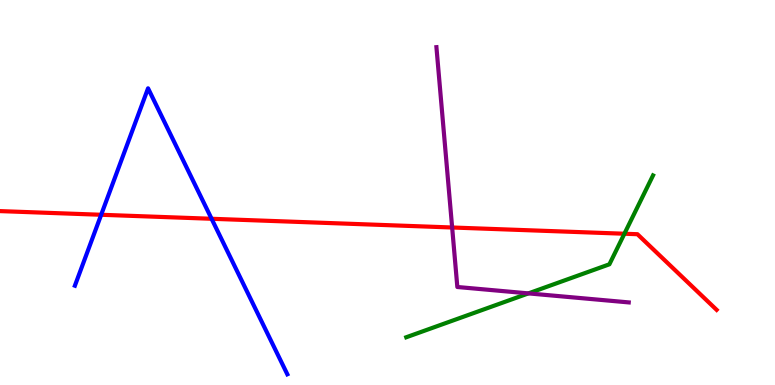[{'lines': ['blue', 'red'], 'intersections': [{'x': 1.31, 'y': 4.42}, {'x': 2.73, 'y': 4.32}]}, {'lines': ['green', 'red'], 'intersections': [{'x': 8.06, 'y': 3.93}]}, {'lines': ['purple', 'red'], 'intersections': [{'x': 5.83, 'y': 4.09}]}, {'lines': ['blue', 'green'], 'intersections': []}, {'lines': ['blue', 'purple'], 'intersections': []}, {'lines': ['green', 'purple'], 'intersections': [{'x': 6.82, 'y': 2.38}]}]